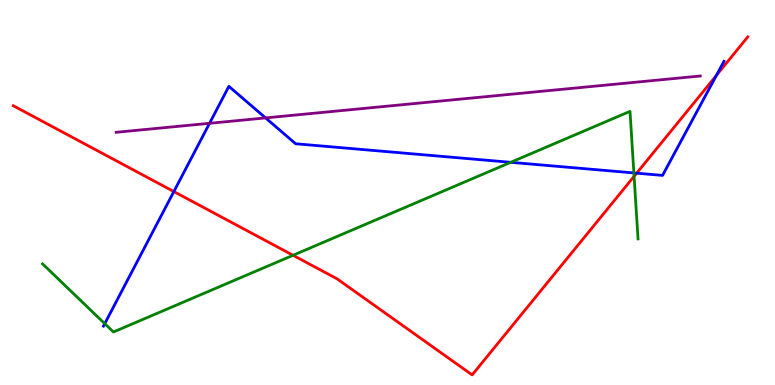[{'lines': ['blue', 'red'], 'intersections': [{'x': 2.24, 'y': 5.02}, {'x': 8.21, 'y': 5.5}, {'x': 9.24, 'y': 8.04}]}, {'lines': ['green', 'red'], 'intersections': [{'x': 3.78, 'y': 3.37}, {'x': 8.18, 'y': 5.42}]}, {'lines': ['purple', 'red'], 'intersections': []}, {'lines': ['blue', 'green'], 'intersections': [{'x': 1.35, 'y': 1.59}, {'x': 6.59, 'y': 5.78}, {'x': 8.18, 'y': 5.51}]}, {'lines': ['blue', 'purple'], 'intersections': [{'x': 2.7, 'y': 6.8}, {'x': 3.43, 'y': 6.94}]}, {'lines': ['green', 'purple'], 'intersections': []}]